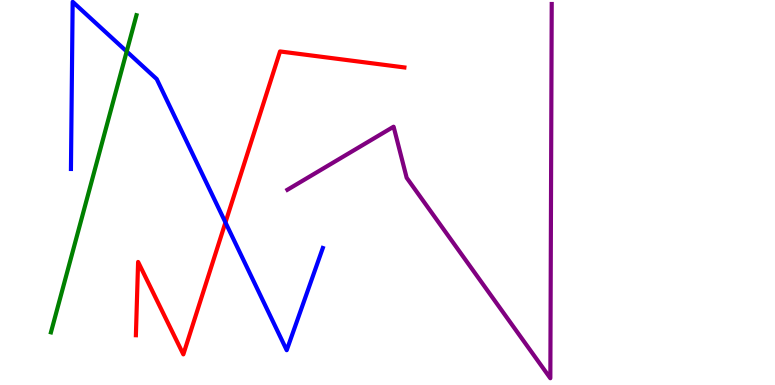[{'lines': ['blue', 'red'], 'intersections': [{'x': 2.91, 'y': 4.22}]}, {'lines': ['green', 'red'], 'intersections': []}, {'lines': ['purple', 'red'], 'intersections': []}, {'lines': ['blue', 'green'], 'intersections': [{'x': 1.63, 'y': 8.66}]}, {'lines': ['blue', 'purple'], 'intersections': []}, {'lines': ['green', 'purple'], 'intersections': []}]